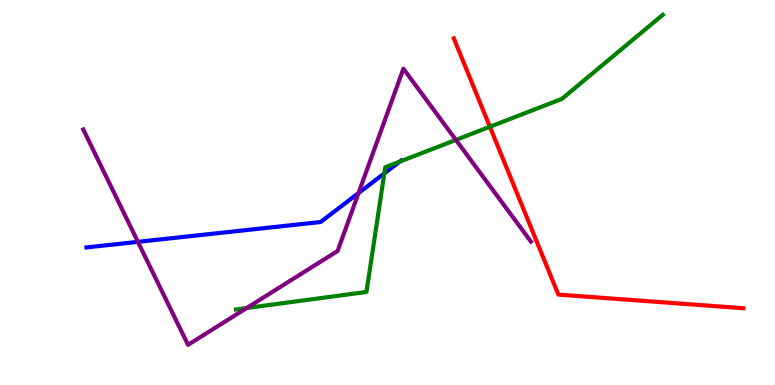[{'lines': ['blue', 'red'], 'intersections': []}, {'lines': ['green', 'red'], 'intersections': [{'x': 6.32, 'y': 6.71}]}, {'lines': ['purple', 'red'], 'intersections': []}, {'lines': ['blue', 'green'], 'intersections': [{'x': 4.96, 'y': 5.5}, {'x': 5.16, 'y': 5.8}]}, {'lines': ['blue', 'purple'], 'intersections': [{'x': 1.78, 'y': 3.72}, {'x': 4.63, 'y': 4.99}]}, {'lines': ['green', 'purple'], 'intersections': [{'x': 3.18, 'y': 2.0}, {'x': 5.88, 'y': 6.37}]}]